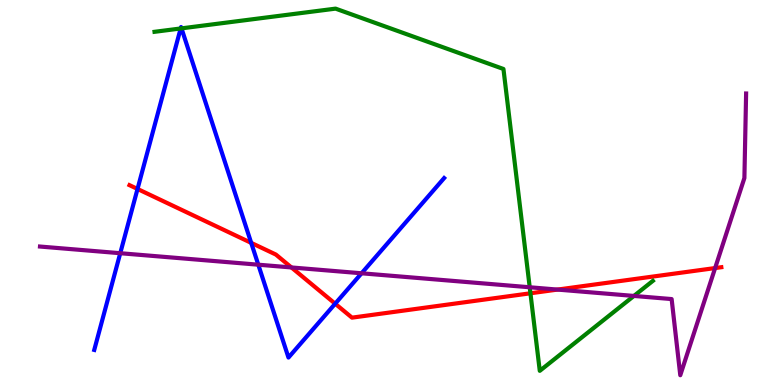[{'lines': ['blue', 'red'], 'intersections': [{'x': 1.77, 'y': 5.09}, {'x': 3.24, 'y': 3.69}, {'x': 4.32, 'y': 2.11}]}, {'lines': ['green', 'red'], 'intersections': [{'x': 6.84, 'y': 2.38}]}, {'lines': ['purple', 'red'], 'intersections': [{'x': 3.76, 'y': 3.05}, {'x': 7.19, 'y': 2.48}, {'x': 9.23, 'y': 3.04}]}, {'lines': ['blue', 'green'], 'intersections': [{'x': 2.33, 'y': 9.26}, {'x': 2.34, 'y': 9.26}]}, {'lines': ['blue', 'purple'], 'intersections': [{'x': 1.55, 'y': 3.42}, {'x': 3.33, 'y': 3.12}, {'x': 4.67, 'y': 2.9}]}, {'lines': ['green', 'purple'], 'intersections': [{'x': 6.84, 'y': 2.54}, {'x': 8.18, 'y': 2.31}]}]